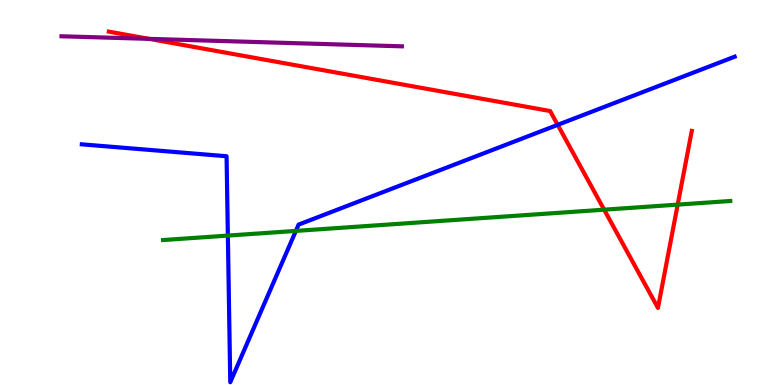[{'lines': ['blue', 'red'], 'intersections': [{'x': 7.2, 'y': 6.76}]}, {'lines': ['green', 'red'], 'intersections': [{'x': 7.8, 'y': 4.55}, {'x': 8.74, 'y': 4.69}]}, {'lines': ['purple', 'red'], 'intersections': [{'x': 1.92, 'y': 8.99}]}, {'lines': ['blue', 'green'], 'intersections': [{'x': 2.94, 'y': 3.88}, {'x': 3.82, 'y': 4.0}]}, {'lines': ['blue', 'purple'], 'intersections': []}, {'lines': ['green', 'purple'], 'intersections': []}]